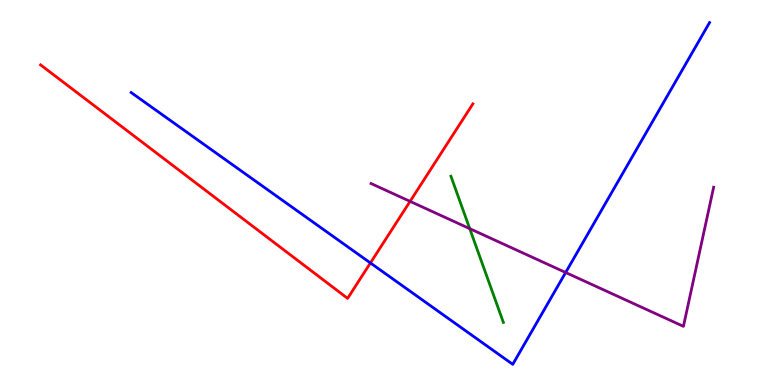[{'lines': ['blue', 'red'], 'intersections': [{'x': 4.78, 'y': 3.17}]}, {'lines': ['green', 'red'], 'intersections': []}, {'lines': ['purple', 'red'], 'intersections': [{'x': 5.29, 'y': 4.77}]}, {'lines': ['blue', 'green'], 'intersections': []}, {'lines': ['blue', 'purple'], 'intersections': [{'x': 7.3, 'y': 2.92}]}, {'lines': ['green', 'purple'], 'intersections': [{'x': 6.06, 'y': 4.06}]}]